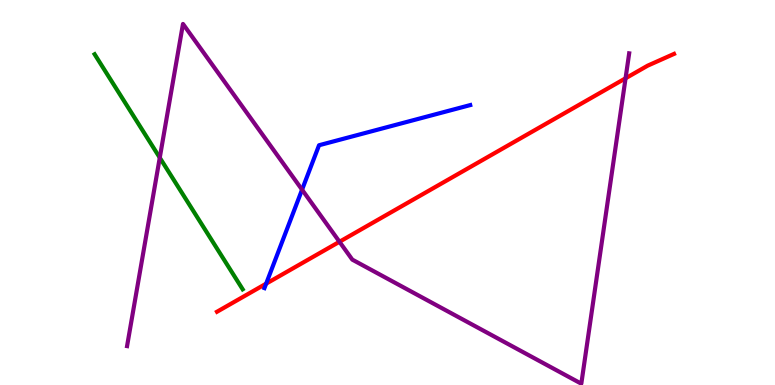[{'lines': ['blue', 'red'], 'intersections': [{'x': 3.43, 'y': 2.63}]}, {'lines': ['green', 'red'], 'intersections': []}, {'lines': ['purple', 'red'], 'intersections': [{'x': 4.38, 'y': 3.72}, {'x': 8.07, 'y': 7.97}]}, {'lines': ['blue', 'green'], 'intersections': []}, {'lines': ['blue', 'purple'], 'intersections': [{'x': 3.9, 'y': 5.07}]}, {'lines': ['green', 'purple'], 'intersections': [{'x': 2.06, 'y': 5.9}]}]